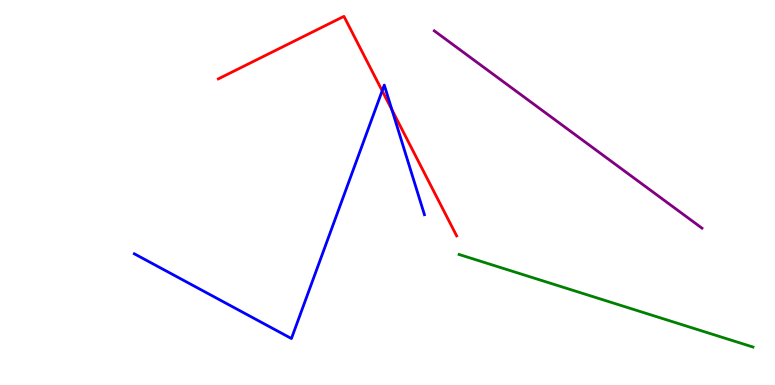[{'lines': ['blue', 'red'], 'intersections': [{'x': 4.93, 'y': 7.64}, {'x': 5.06, 'y': 7.15}]}, {'lines': ['green', 'red'], 'intersections': []}, {'lines': ['purple', 'red'], 'intersections': []}, {'lines': ['blue', 'green'], 'intersections': []}, {'lines': ['blue', 'purple'], 'intersections': []}, {'lines': ['green', 'purple'], 'intersections': []}]